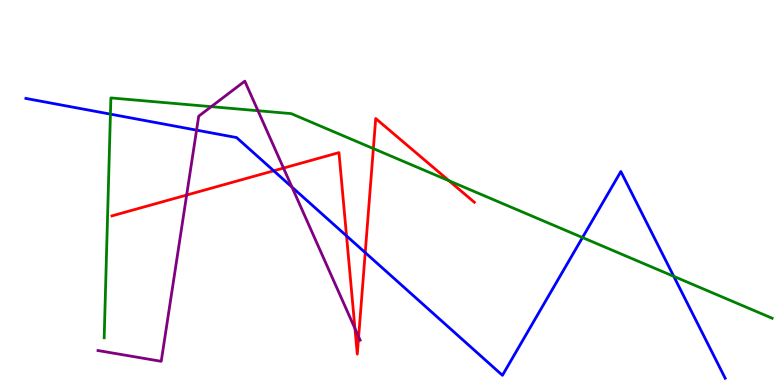[{'lines': ['blue', 'red'], 'intersections': [{'x': 3.53, 'y': 5.56}, {'x': 4.47, 'y': 3.87}, {'x': 4.71, 'y': 3.44}]}, {'lines': ['green', 'red'], 'intersections': [{'x': 4.82, 'y': 6.14}, {'x': 5.79, 'y': 5.3}]}, {'lines': ['purple', 'red'], 'intersections': [{'x': 2.41, 'y': 4.93}, {'x': 3.66, 'y': 5.63}, {'x': 4.58, 'y': 1.47}, {'x': 4.63, 'y': 1.25}]}, {'lines': ['blue', 'green'], 'intersections': [{'x': 1.42, 'y': 7.04}, {'x': 7.52, 'y': 3.83}, {'x': 8.69, 'y': 2.82}]}, {'lines': ['blue', 'purple'], 'intersections': [{'x': 2.54, 'y': 6.62}, {'x': 3.77, 'y': 5.14}]}, {'lines': ['green', 'purple'], 'intersections': [{'x': 2.73, 'y': 7.23}, {'x': 3.33, 'y': 7.12}]}]